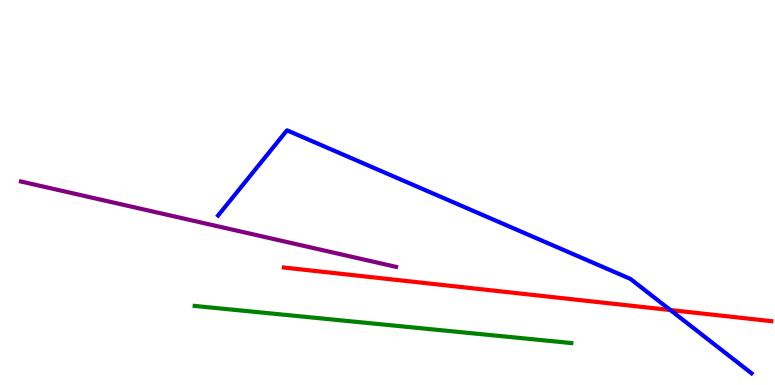[{'lines': ['blue', 'red'], 'intersections': [{'x': 8.65, 'y': 1.95}]}, {'lines': ['green', 'red'], 'intersections': []}, {'lines': ['purple', 'red'], 'intersections': []}, {'lines': ['blue', 'green'], 'intersections': []}, {'lines': ['blue', 'purple'], 'intersections': []}, {'lines': ['green', 'purple'], 'intersections': []}]